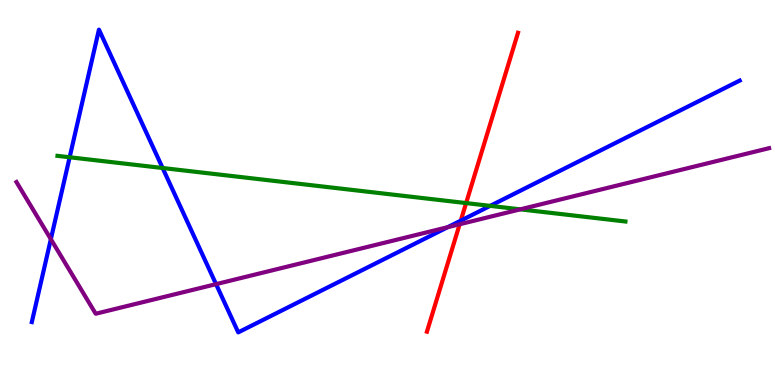[{'lines': ['blue', 'red'], 'intersections': [{'x': 5.95, 'y': 4.27}]}, {'lines': ['green', 'red'], 'intersections': [{'x': 6.01, 'y': 4.73}]}, {'lines': ['purple', 'red'], 'intersections': [{'x': 5.93, 'y': 4.18}]}, {'lines': ['blue', 'green'], 'intersections': [{'x': 0.899, 'y': 5.92}, {'x': 2.1, 'y': 5.64}, {'x': 6.32, 'y': 4.65}]}, {'lines': ['blue', 'purple'], 'intersections': [{'x': 0.656, 'y': 3.79}, {'x': 2.79, 'y': 2.62}, {'x': 5.78, 'y': 4.1}]}, {'lines': ['green', 'purple'], 'intersections': [{'x': 6.71, 'y': 4.56}]}]